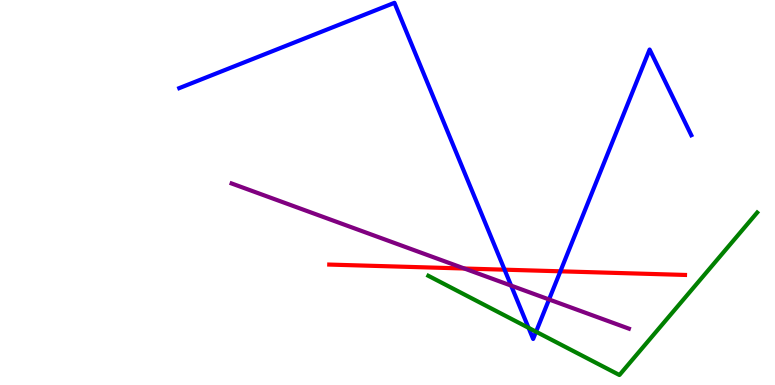[{'lines': ['blue', 'red'], 'intersections': [{'x': 6.51, 'y': 3.0}, {'x': 7.23, 'y': 2.95}]}, {'lines': ['green', 'red'], 'intersections': []}, {'lines': ['purple', 'red'], 'intersections': [{'x': 5.99, 'y': 3.03}]}, {'lines': ['blue', 'green'], 'intersections': [{'x': 6.82, 'y': 1.49}, {'x': 6.92, 'y': 1.38}]}, {'lines': ['blue', 'purple'], 'intersections': [{'x': 6.6, 'y': 2.58}, {'x': 7.08, 'y': 2.22}]}, {'lines': ['green', 'purple'], 'intersections': []}]